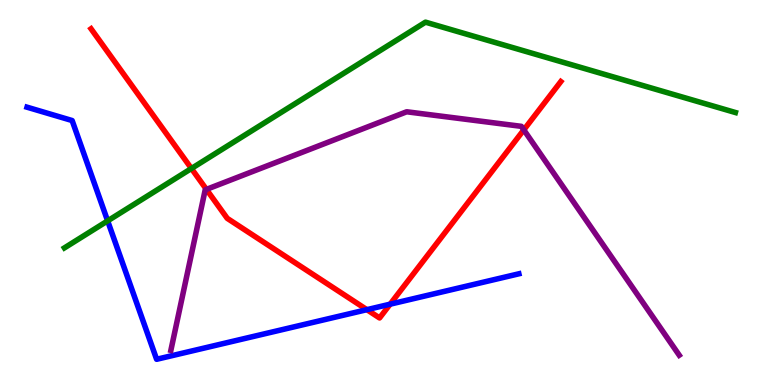[{'lines': ['blue', 'red'], 'intersections': [{'x': 4.73, 'y': 1.96}, {'x': 5.03, 'y': 2.1}]}, {'lines': ['green', 'red'], 'intersections': [{'x': 2.47, 'y': 5.62}]}, {'lines': ['purple', 'red'], 'intersections': [{'x': 2.66, 'y': 5.08}, {'x': 6.76, 'y': 6.63}]}, {'lines': ['blue', 'green'], 'intersections': [{'x': 1.39, 'y': 4.26}]}, {'lines': ['blue', 'purple'], 'intersections': []}, {'lines': ['green', 'purple'], 'intersections': []}]